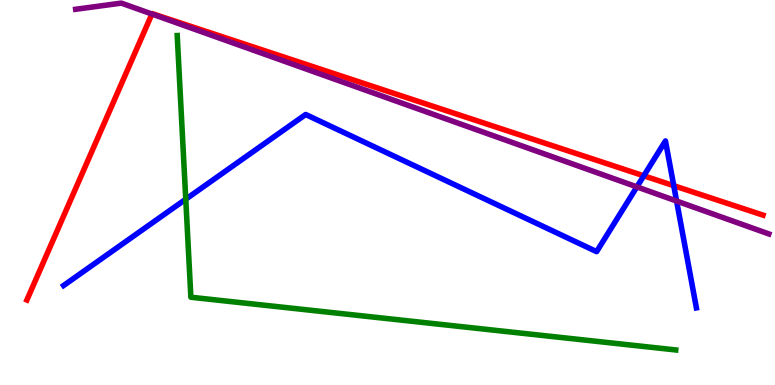[{'lines': ['blue', 'red'], 'intersections': [{'x': 8.31, 'y': 5.43}, {'x': 8.69, 'y': 5.18}]}, {'lines': ['green', 'red'], 'intersections': []}, {'lines': ['purple', 'red'], 'intersections': [{'x': 1.96, 'y': 9.64}]}, {'lines': ['blue', 'green'], 'intersections': [{'x': 2.4, 'y': 4.83}]}, {'lines': ['blue', 'purple'], 'intersections': [{'x': 8.22, 'y': 5.15}, {'x': 8.73, 'y': 4.78}]}, {'lines': ['green', 'purple'], 'intersections': []}]